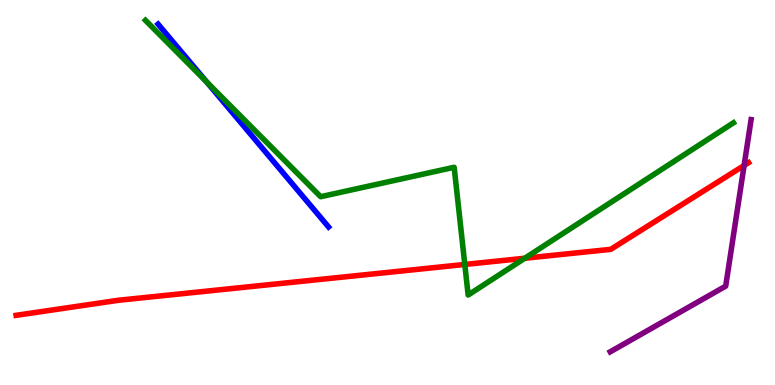[{'lines': ['blue', 'red'], 'intersections': []}, {'lines': ['green', 'red'], 'intersections': [{'x': 6.0, 'y': 3.13}, {'x': 6.77, 'y': 3.29}]}, {'lines': ['purple', 'red'], 'intersections': [{'x': 9.6, 'y': 5.7}]}, {'lines': ['blue', 'green'], 'intersections': [{'x': 2.67, 'y': 7.87}]}, {'lines': ['blue', 'purple'], 'intersections': []}, {'lines': ['green', 'purple'], 'intersections': []}]